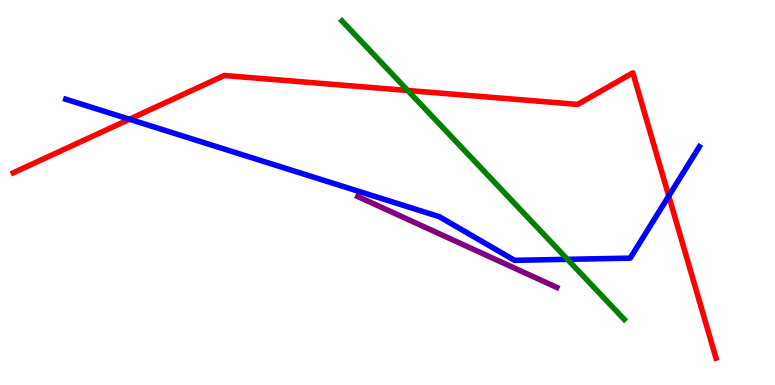[{'lines': ['blue', 'red'], 'intersections': [{'x': 1.67, 'y': 6.9}, {'x': 8.63, 'y': 4.91}]}, {'lines': ['green', 'red'], 'intersections': [{'x': 5.26, 'y': 7.65}]}, {'lines': ['purple', 'red'], 'intersections': []}, {'lines': ['blue', 'green'], 'intersections': [{'x': 7.32, 'y': 3.26}]}, {'lines': ['blue', 'purple'], 'intersections': []}, {'lines': ['green', 'purple'], 'intersections': []}]